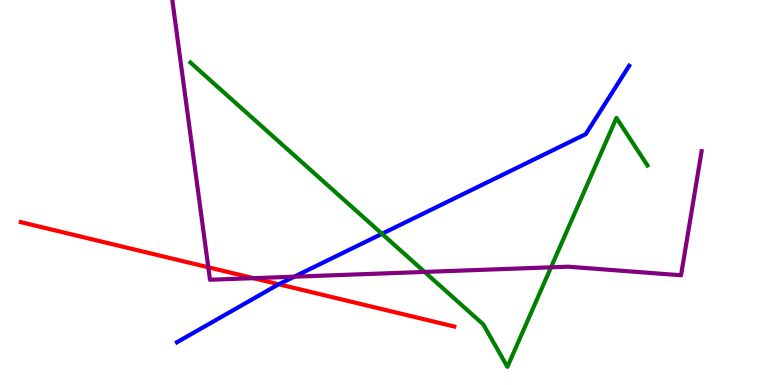[{'lines': ['blue', 'red'], 'intersections': [{'x': 3.6, 'y': 2.62}]}, {'lines': ['green', 'red'], 'intersections': []}, {'lines': ['purple', 'red'], 'intersections': [{'x': 2.69, 'y': 3.06}, {'x': 3.27, 'y': 2.77}]}, {'lines': ['blue', 'green'], 'intersections': [{'x': 4.93, 'y': 3.93}]}, {'lines': ['blue', 'purple'], 'intersections': [{'x': 3.8, 'y': 2.81}]}, {'lines': ['green', 'purple'], 'intersections': [{'x': 5.48, 'y': 2.94}, {'x': 7.11, 'y': 3.06}]}]